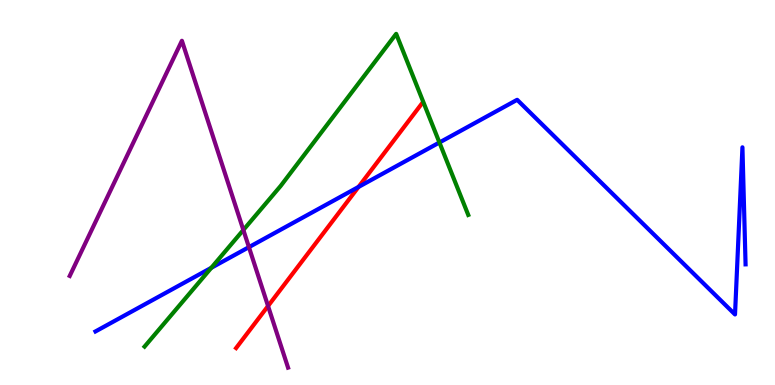[{'lines': ['blue', 'red'], 'intersections': [{'x': 4.63, 'y': 5.14}]}, {'lines': ['green', 'red'], 'intersections': []}, {'lines': ['purple', 'red'], 'intersections': [{'x': 3.46, 'y': 2.05}]}, {'lines': ['blue', 'green'], 'intersections': [{'x': 2.73, 'y': 3.04}, {'x': 5.67, 'y': 6.3}]}, {'lines': ['blue', 'purple'], 'intersections': [{'x': 3.21, 'y': 3.58}]}, {'lines': ['green', 'purple'], 'intersections': [{'x': 3.14, 'y': 4.03}]}]